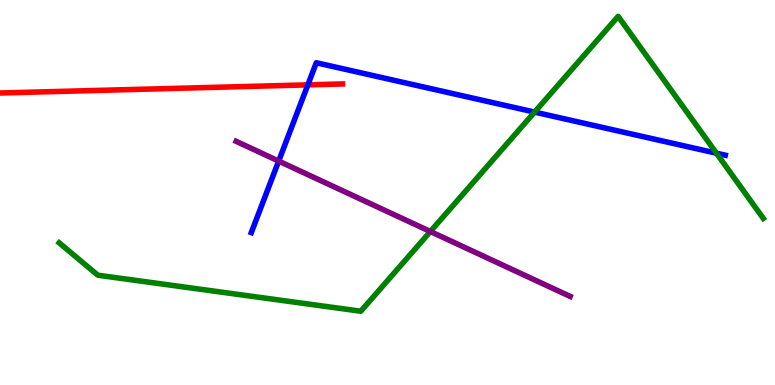[{'lines': ['blue', 'red'], 'intersections': [{'x': 3.97, 'y': 7.8}]}, {'lines': ['green', 'red'], 'intersections': []}, {'lines': ['purple', 'red'], 'intersections': []}, {'lines': ['blue', 'green'], 'intersections': [{'x': 6.9, 'y': 7.09}, {'x': 9.24, 'y': 6.02}]}, {'lines': ['blue', 'purple'], 'intersections': [{'x': 3.6, 'y': 5.82}]}, {'lines': ['green', 'purple'], 'intersections': [{'x': 5.55, 'y': 3.99}]}]